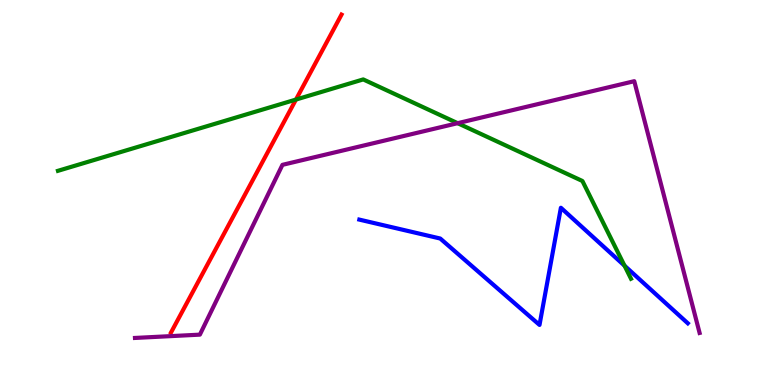[{'lines': ['blue', 'red'], 'intersections': []}, {'lines': ['green', 'red'], 'intersections': [{'x': 3.82, 'y': 7.41}]}, {'lines': ['purple', 'red'], 'intersections': []}, {'lines': ['blue', 'green'], 'intersections': [{'x': 8.06, 'y': 3.1}]}, {'lines': ['blue', 'purple'], 'intersections': []}, {'lines': ['green', 'purple'], 'intersections': [{'x': 5.91, 'y': 6.8}]}]